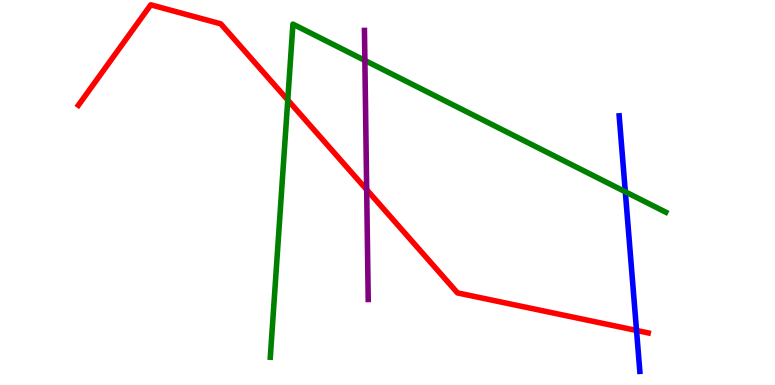[{'lines': ['blue', 'red'], 'intersections': [{'x': 8.21, 'y': 1.42}]}, {'lines': ['green', 'red'], 'intersections': [{'x': 3.71, 'y': 7.4}]}, {'lines': ['purple', 'red'], 'intersections': [{'x': 4.73, 'y': 5.07}]}, {'lines': ['blue', 'green'], 'intersections': [{'x': 8.07, 'y': 5.02}]}, {'lines': ['blue', 'purple'], 'intersections': []}, {'lines': ['green', 'purple'], 'intersections': [{'x': 4.71, 'y': 8.43}]}]